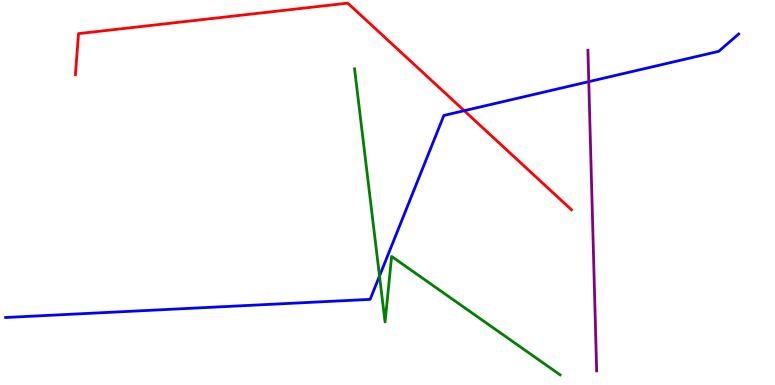[{'lines': ['blue', 'red'], 'intersections': [{'x': 5.99, 'y': 7.12}]}, {'lines': ['green', 'red'], 'intersections': []}, {'lines': ['purple', 'red'], 'intersections': []}, {'lines': ['blue', 'green'], 'intersections': [{'x': 4.9, 'y': 2.83}]}, {'lines': ['blue', 'purple'], 'intersections': [{'x': 7.6, 'y': 7.88}]}, {'lines': ['green', 'purple'], 'intersections': []}]